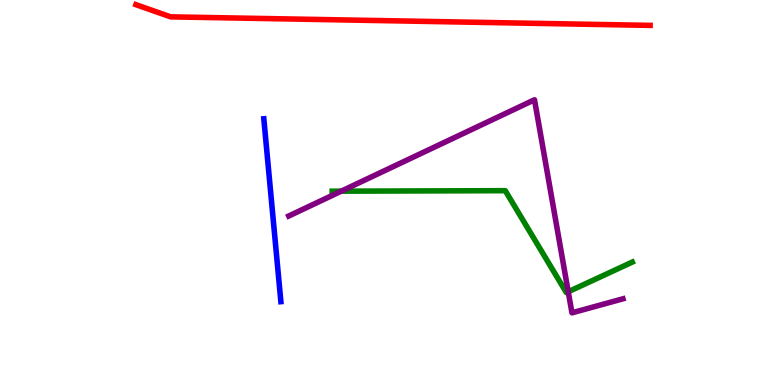[{'lines': ['blue', 'red'], 'intersections': []}, {'lines': ['green', 'red'], 'intersections': []}, {'lines': ['purple', 'red'], 'intersections': []}, {'lines': ['blue', 'green'], 'intersections': []}, {'lines': ['blue', 'purple'], 'intersections': []}, {'lines': ['green', 'purple'], 'intersections': [{'x': 4.4, 'y': 5.03}, {'x': 7.33, 'y': 2.42}]}]